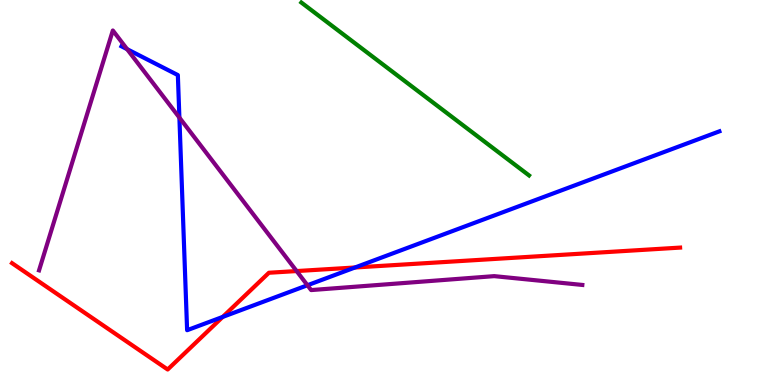[{'lines': ['blue', 'red'], 'intersections': [{'x': 2.87, 'y': 1.77}, {'x': 4.58, 'y': 3.05}]}, {'lines': ['green', 'red'], 'intersections': []}, {'lines': ['purple', 'red'], 'intersections': [{'x': 3.83, 'y': 2.96}]}, {'lines': ['blue', 'green'], 'intersections': []}, {'lines': ['blue', 'purple'], 'intersections': [{'x': 1.64, 'y': 8.72}, {'x': 2.31, 'y': 6.95}, {'x': 3.97, 'y': 2.59}]}, {'lines': ['green', 'purple'], 'intersections': []}]